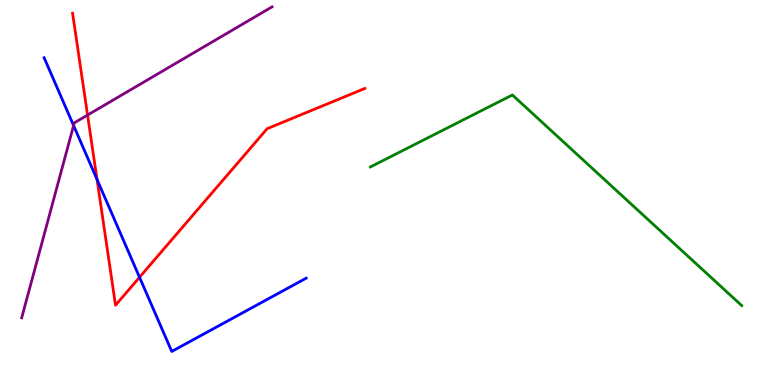[{'lines': ['blue', 'red'], 'intersections': [{'x': 1.25, 'y': 5.34}, {'x': 1.8, 'y': 2.8}]}, {'lines': ['green', 'red'], 'intersections': []}, {'lines': ['purple', 'red'], 'intersections': [{'x': 1.13, 'y': 7.01}]}, {'lines': ['blue', 'green'], 'intersections': []}, {'lines': ['blue', 'purple'], 'intersections': [{'x': 0.95, 'y': 6.74}]}, {'lines': ['green', 'purple'], 'intersections': []}]